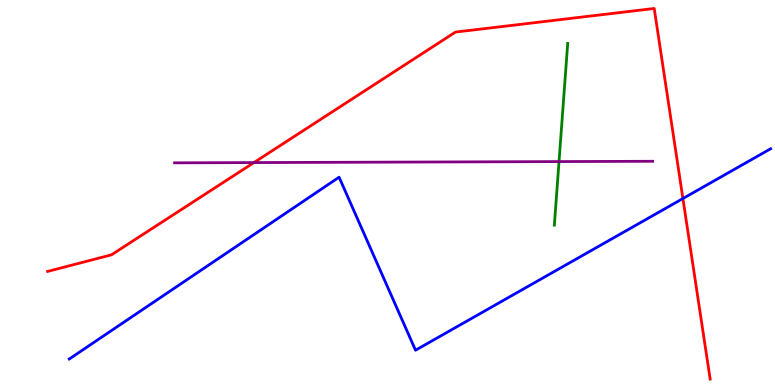[{'lines': ['blue', 'red'], 'intersections': [{'x': 8.81, 'y': 4.84}]}, {'lines': ['green', 'red'], 'intersections': []}, {'lines': ['purple', 'red'], 'intersections': [{'x': 3.28, 'y': 5.78}]}, {'lines': ['blue', 'green'], 'intersections': []}, {'lines': ['blue', 'purple'], 'intersections': []}, {'lines': ['green', 'purple'], 'intersections': [{'x': 7.21, 'y': 5.8}]}]